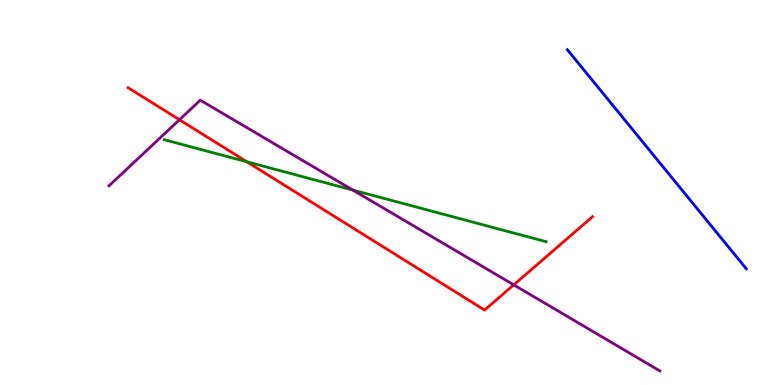[{'lines': ['blue', 'red'], 'intersections': []}, {'lines': ['green', 'red'], 'intersections': [{'x': 3.19, 'y': 5.8}]}, {'lines': ['purple', 'red'], 'intersections': [{'x': 2.32, 'y': 6.89}, {'x': 6.63, 'y': 2.6}]}, {'lines': ['blue', 'green'], 'intersections': []}, {'lines': ['blue', 'purple'], 'intersections': []}, {'lines': ['green', 'purple'], 'intersections': [{'x': 4.55, 'y': 5.06}]}]